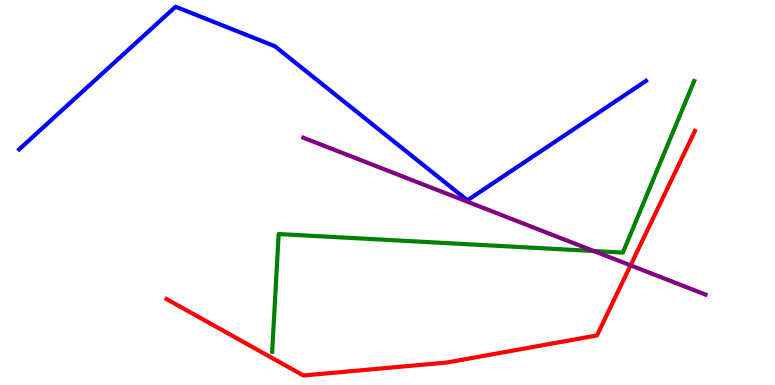[{'lines': ['blue', 'red'], 'intersections': []}, {'lines': ['green', 'red'], 'intersections': []}, {'lines': ['purple', 'red'], 'intersections': [{'x': 8.14, 'y': 3.11}]}, {'lines': ['blue', 'green'], 'intersections': []}, {'lines': ['blue', 'purple'], 'intersections': []}, {'lines': ['green', 'purple'], 'intersections': [{'x': 7.66, 'y': 3.48}]}]